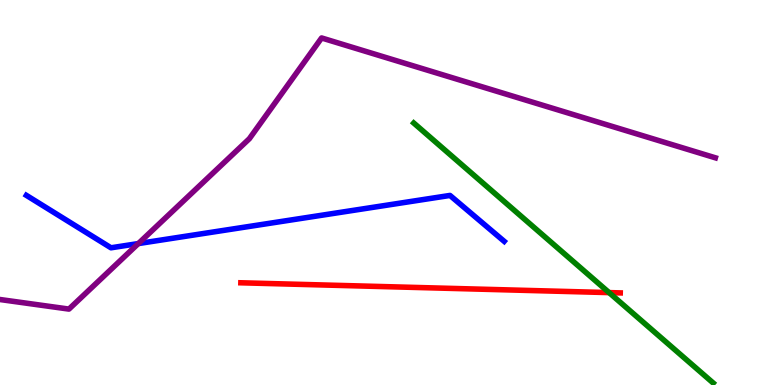[{'lines': ['blue', 'red'], 'intersections': []}, {'lines': ['green', 'red'], 'intersections': [{'x': 7.86, 'y': 2.4}]}, {'lines': ['purple', 'red'], 'intersections': []}, {'lines': ['blue', 'green'], 'intersections': []}, {'lines': ['blue', 'purple'], 'intersections': [{'x': 1.78, 'y': 3.67}]}, {'lines': ['green', 'purple'], 'intersections': []}]